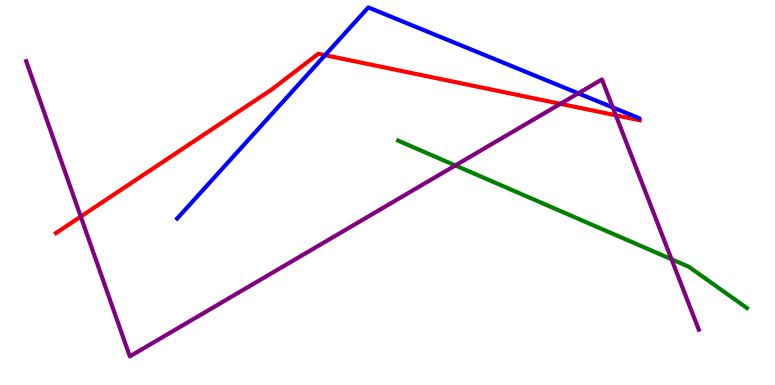[{'lines': ['blue', 'red'], 'intersections': [{'x': 4.19, 'y': 8.57}]}, {'lines': ['green', 'red'], 'intersections': []}, {'lines': ['purple', 'red'], 'intersections': [{'x': 1.04, 'y': 4.37}, {'x': 7.23, 'y': 7.3}, {'x': 7.95, 'y': 7.01}]}, {'lines': ['blue', 'green'], 'intersections': []}, {'lines': ['blue', 'purple'], 'intersections': [{'x': 7.46, 'y': 7.58}, {'x': 7.91, 'y': 7.21}]}, {'lines': ['green', 'purple'], 'intersections': [{'x': 5.88, 'y': 5.7}, {'x': 8.66, 'y': 3.27}]}]